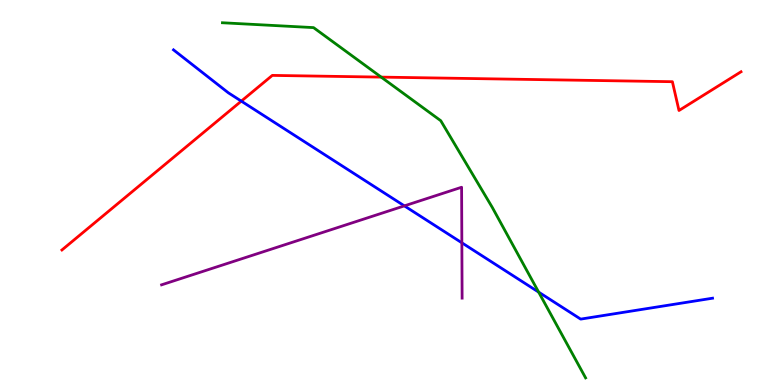[{'lines': ['blue', 'red'], 'intersections': [{'x': 3.11, 'y': 7.37}]}, {'lines': ['green', 'red'], 'intersections': [{'x': 4.92, 'y': 8.0}]}, {'lines': ['purple', 'red'], 'intersections': []}, {'lines': ['blue', 'green'], 'intersections': [{'x': 6.95, 'y': 2.41}]}, {'lines': ['blue', 'purple'], 'intersections': [{'x': 5.22, 'y': 4.65}, {'x': 5.96, 'y': 3.69}]}, {'lines': ['green', 'purple'], 'intersections': []}]